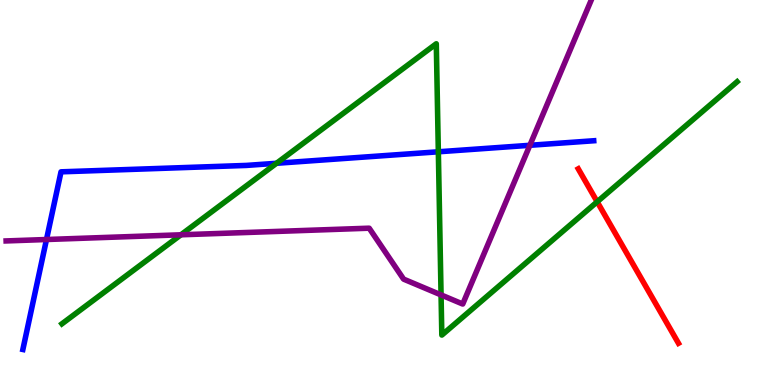[{'lines': ['blue', 'red'], 'intersections': []}, {'lines': ['green', 'red'], 'intersections': [{'x': 7.71, 'y': 4.76}]}, {'lines': ['purple', 'red'], 'intersections': []}, {'lines': ['blue', 'green'], 'intersections': [{'x': 3.57, 'y': 5.76}, {'x': 5.66, 'y': 6.06}]}, {'lines': ['blue', 'purple'], 'intersections': [{'x': 0.6, 'y': 3.78}, {'x': 6.84, 'y': 6.23}]}, {'lines': ['green', 'purple'], 'intersections': [{'x': 2.33, 'y': 3.9}, {'x': 5.69, 'y': 2.34}]}]